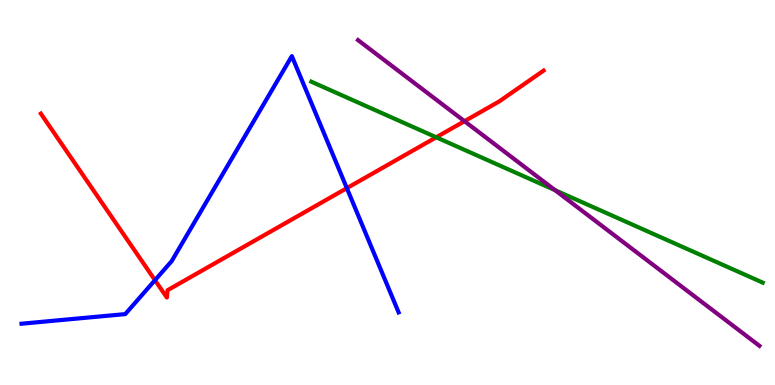[{'lines': ['blue', 'red'], 'intersections': [{'x': 2.0, 'y': 2.72}, {'x': 4.48, 'y': 5.11}]}, {'lines': ['green', 'red'], 'intersections': [{'x': 5.63, 'y': 6.43}]}, {'lines': ['purple', 'red'], 'intersections': [{'x': 5.99, 'y': 6.85}]}, {'lines': ['blue', 'green'], 'intersections': []}, {'lines': ['blue', 'purple'], 'intersections': []}, {'lines': ['green', 'purple'], 'intersections': [{'x': 7.16, 'y': 5.06}]}]